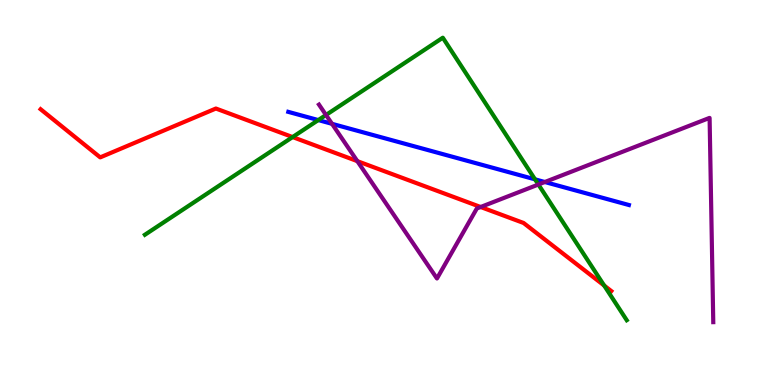[{'lines': ['blue', 'red'], 'intersections': []}, {'lines': ['green', 'red'], 'intersections': [{'x': 3.78, 'y': 6.44}, {'x': 7.8, 'y': 2.58}]}, {'lines': ['purple', 'red'], 'intersections': [{'x': 4.61, 'y': 5.81}, {'x': 6.2, 'y': 4.62}]}, {'lines': ['blue', 'green'], 'intersections': [{'x': 4.11, 'y': 6.88}, {'x': 6.9, 'y': 5.34}]}, {'lines': ['blue', 'purple'], 'intersections': [{'x': 4.28, 'y': 6.78}, {'x': 7.03, 'y': 5.27}]}, {'lines': ['green', 'purple'], 'intersections': [{'x': 4.21, 'y': 7.01}, {'x': 6.95, 'y': 5.21}]}]